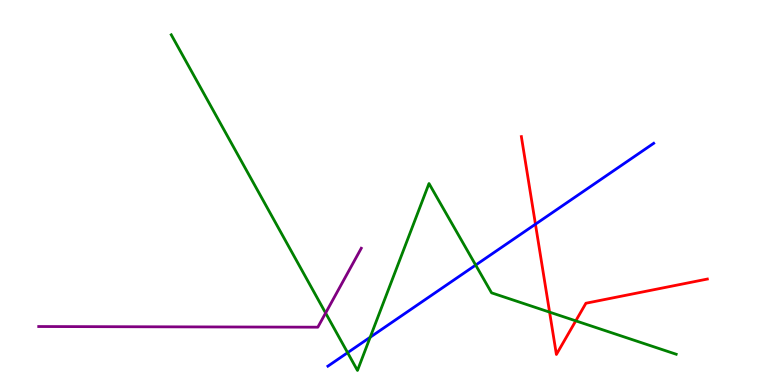[{'lines': ['blue', 'red'], 'intersections': [{'x': 6.91, 'y': 4.18}]}, {'lines': ['green', 'red'], 'intersections': [{'x': 7.09, 'y': 1.89}, {'x': 7.43, 'y': 1.67}]}, {'lines': ['purple', 'red'], 'intersections': []}, {'lines': ['blue', 'green'], 'intersections': [{'x': 4.49, 'y': 0.84}, {'x': 4.78, 'y': 1.24}, {'x': 6.14, 'y': 3.11}]}, {'lines': ['blue', 'purple'], 'intersections': []}, {'lines': ['green', 'purple'], 'intersections': [{'x': 4.2, 'y': 1.87}]}]